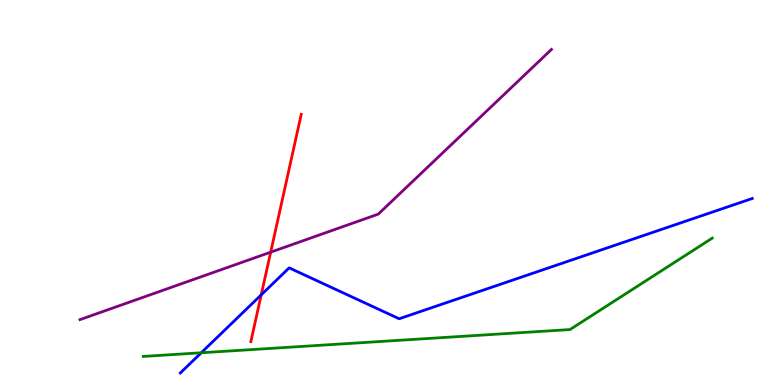[{'lines': ['blue', 'red'], 'intersections': [{'x': 3.37, 'y': 2.34}]}, {'lines': ['green', 'red'], 'intersections': []}, {'lines': ['purple', 'red'], 'intersections': [{'x': 3.49, 'y': 3.45}]}, {'lines': ['blue', 'green'], 'intersections': [{'x': 2.6, 'y': 0.837}]}, {'lines': ['blue', 'purple'], 'intersections': []}, {'lines': ['green', 'purple'], 'intersections': []}]